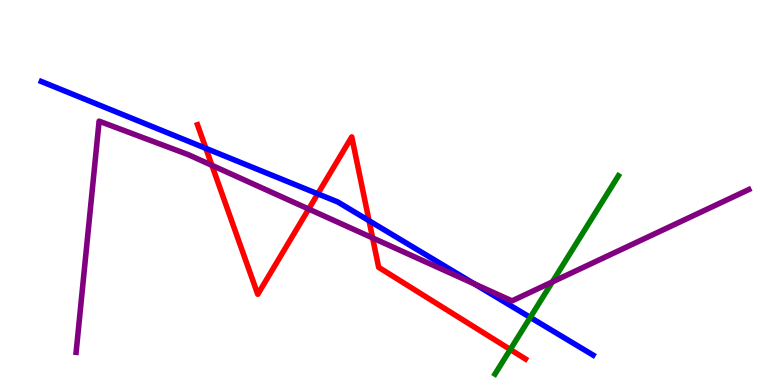[{'lines': ['blue', 'red'], 'intersections': [{'x': 2.66, 'y': 6.15}, {'x': 4.1, 'y': 4.97}, {'x': 4.76, 'y': 4.27}]}, {'lines': ['green', 'red'], 'intersections': [{'x': 6.58, 'y': 0.922}]}, {'lines': ['purple', 'red'], 'intersections': [{'x': 2.73, 'y': 5.71}, {'x': 3.98, 'y': 4.57}, {'x': 4.81, 'y': 3.82}]}, {'lines': ['blue', 'green'], 'intersections': [{'x': 6.84, 'y': 1.76}]}, {'lines': ['blue', 'purple'], 'intersections': [{'x': 6.12, 'y': 2.63}]}, {'lines': ['green', 'purple'], 'intersections': [{'x': 7.13, 'y': 2.68}]}]